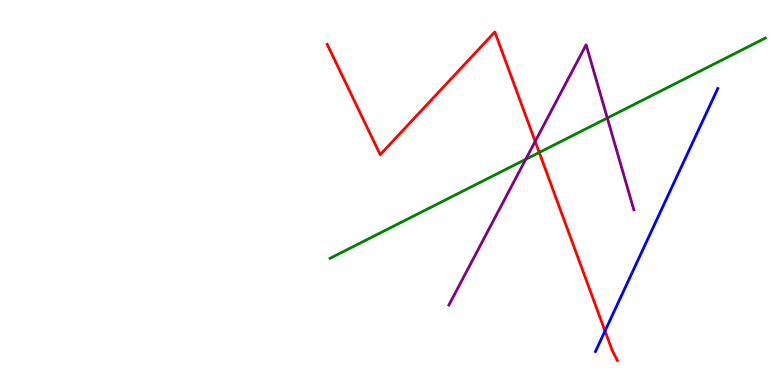[{'lines': ['blue', 'red'], 'intersections': [{'x': 7.81, 'y': 1.4}]}, {'lines': ['green', 'red'], 'intersections': [{'x': 6.96, 'y': 6.04}]}, {'lines': ['purple', 'red'], 'intersections': [{'x': 6.91, 'y': 6.33}]}, {'lines': ['blue', 'green'], 'intersections': []}, {'lines': ['blue', 'purple'], 'intersections': []}, {'lines': ['green', 'purple'], 'intersections': [{'x': 6.78, 'y': 5.86}, {'x': 7.84, 'y': 6.93}]}]